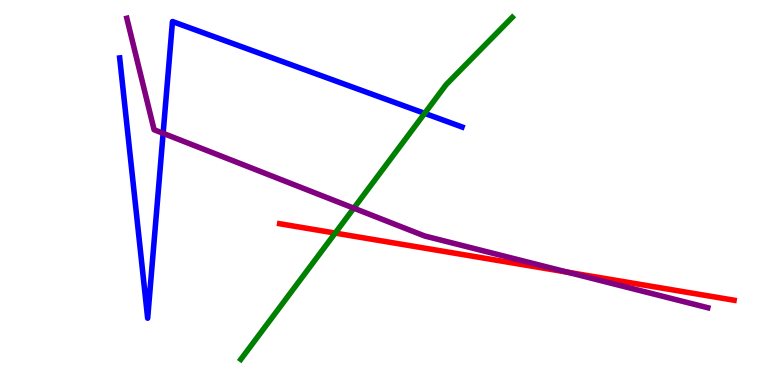[{'lines': ['blue', 'red'], 'intersections': []}, {'lines': ['green', 'red'], 'intersections': [{'x': 4.33, 'y': 3.95}]}, {'lines': ['purple', 'red'], 'intersections': [{'x': 7.32, 'y': 2.93}]}, {'lines': ['blue', 'green'], 'intersections': [{'x': 5.48, 'y': 7.06}]}, {'lines': ['blue', 'purple'], 'intersections': [{'x': 2.1, 'y': 6.54}]}, {'lines': ['green', 'purple'], 'intersections': [{'x': 4.57, 'y': 4.59}]}]